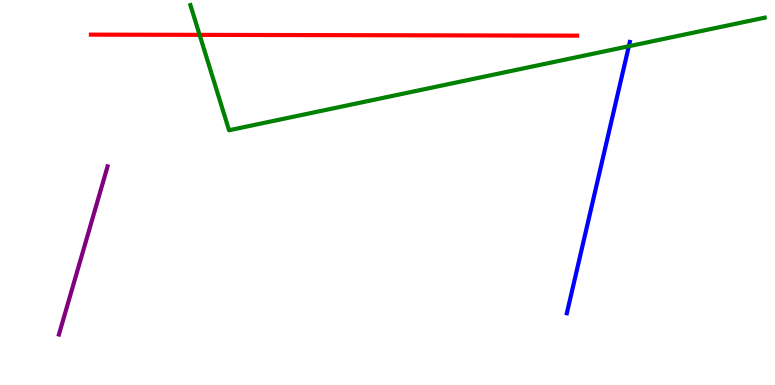[{'lines': ['blue', 'red'], 'intersections': []}, {'lines': ['green', 'red'], 'intersections': [{'x': 2.58, 'y': 9.09}]}, {'lines': ['purple', 'red'], 'intersections': []}, {'lines': ['blue', 'green'], 'intersections': [{'x': 8.11, 'y': 8.8}]}, {'lines': ['blue', 'purple'], 'intersections': []}, {'lines': ['green', 'purple'], 'intersections': []}]